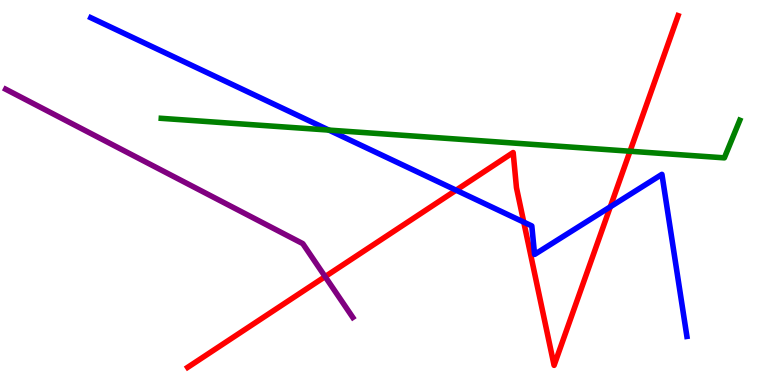[{'lines': ['blue', 'red'], 'intersections': [{'x': 5.89, 'y': 5.06}, {'x': 6.76, 'y': 4.23}, {'x': 7.87, 'y': 4.63}]}, {'lines': ['green', 'red'], 'intersections': [{'x': 8.13, 'y': 6.07}]}, {'lines': ['purple', 'red'], 'intersections': [{'x': 4.2, 'y': 2.82}]}, {'lines': ['blue', 'green'], 'intersections': [{'x': 4.24, 'y': 6.62}]}, {'lines': ['blue', 'purple'], 'intersections': []}, {'lines': ['green', 'purple'], 'intersections': []}]